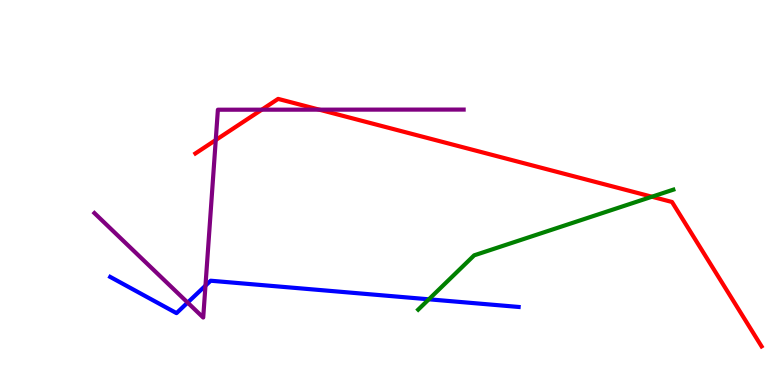[{'lines': ['blue', 'red'], 'intersections': []}, {'lines': ['green', 'red'], 'intersections': [{'x': 8.41, 'y': 4.89}]}, {'lines': ['purple', 'red'], 'intersections': [{'x': 2.78, 'y': 6.36}, {'x': 3.38, 'y': 7.15}, {'x': 4.12, 'y': 7.15}]}, {'lines': ['blue', 'green'], 'intersections': [{'x': 5.53, 'y': 2.23}]}, {'lines': ['blue', 'purple'], 'intersections': [{'x': 2.42, 'y': 2.14}, {'x': 2.65, 'y': 2.58}]}, {'lines': ['green', 'purple'], 'intersections': []}]